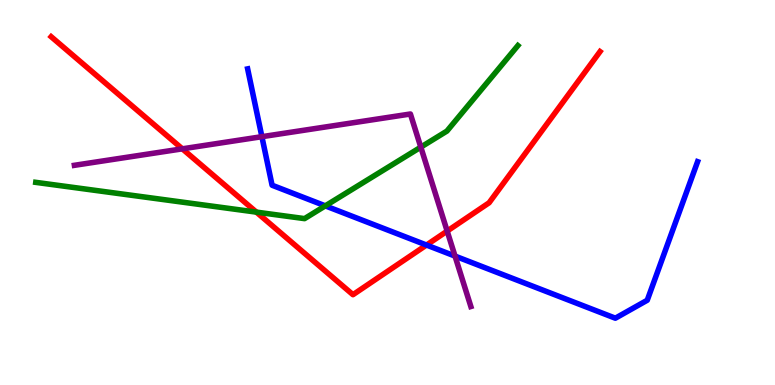[{'lines': ['blue', 'red'], 'intersections': [{'x': 5.5, 'y': 3.64}]}, {'lines': ['green', 'red'], 'intersections': [{'x': 3.31, 'y': 4.49}]}, {'lines': ['purple', 'red'], 'intersections': [{'x': 2.35, 'y': 6.13}, {'x': 5.77, 'y': 4.0}]}, {'lines': ['blue', 'green'], 'intersections': [{'x': 4.2, 'y': 4.65}]}, {'lines': ['blue', 'purple'], 'intersections': [{'x': 3.38, 'y': 6.45}, {'x': 5.87, 'y': 3.35}]}, {'lines': ['green', 'purple'], 'intersections': [{'x': 5.43, 'y': 6.18}]}]